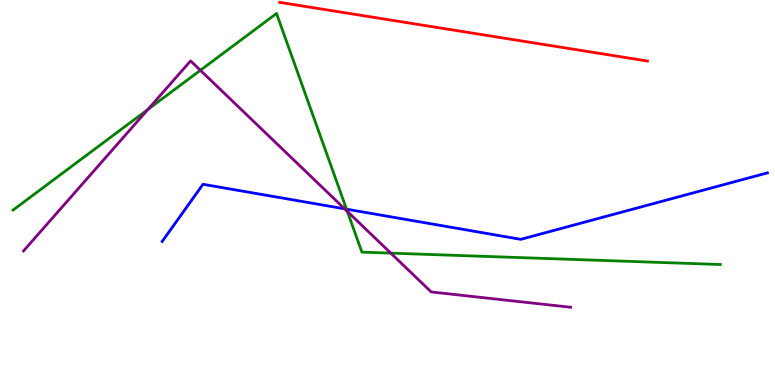[{'lines': ['blue', 'red'], 'intersections': []}, {'lines': ['green', 'red'], 'intersections': []}, {'lines': ['purple', 'red'], 'intersections': []}, {'lines': ['blue', 'green'], 'intersections': [{'x': 4.47, 'y': 4.57}]}, {'lines': ['blue', 'purple'], 'intersections': [{'x': 4.45, 'y': 4.58}]}, {'lines': ['green', 'purple'], 'intersections': [{'x': 1.91, 'y': 7.16}, {'x': 2.59, 'y': 8.17}, {'x': 4.48, 'y': 4.51}, {'x': 5.04, 'y': 3.43}]}]